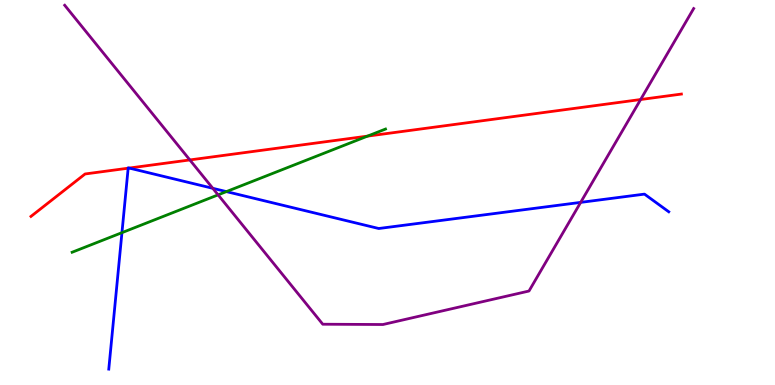[{'lines': ['blue', 'red'], 'intersections': [{'x': 1.65, 'y': 5.63}, {'x': 1.67, 'y': 5.63}]}, {'lines': ['green', 'red'], 'intersections': [{'x': 4.74, 'y': 6.46}]}, {'lines': ['purple', 'red'], 'intersections': [{'x': 2.45, 'y': 5.85}, {'x': 8.27, 'y': 7.41}]}, {'lines': ['blue', 'green'], 'intersections': [{'x': 1.57, 'y': 3.96}, {'x': 2.92, 'y': 5.02}]}, {'lines': ['blue', 'purple'], 'intersections': [{'x': 2.75, 'y': 5.11}, {'x': 7.49, 'y': 4.74}]}, {'lines': ['green', 'purple'], 'intersections': [{'x': 2.81, 'y': 4.94}]}]